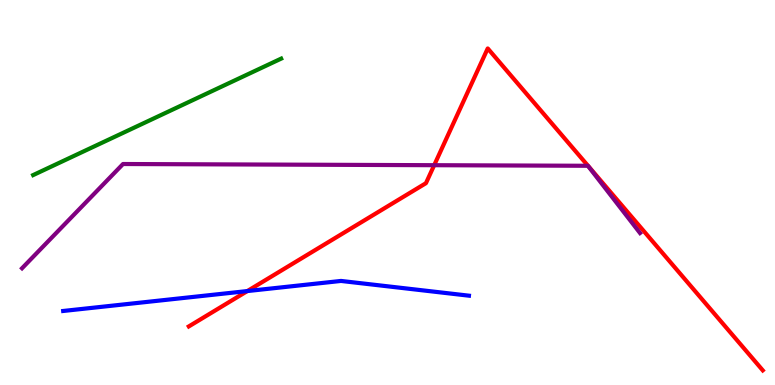[{'lines': ['blue', 'red'], 'intersections': [{'x': 3.19, 'y': 2.44}]}, {'lines': ['green', 'red'], 'intersections': []}, {'lines': ['purple', 'red'], 'intersections': [{'x': 5.6, 'y': 5.71}]}, {'lines': ['blue', 'green'], 'intersections': []}, {'lines': ['blue', 'purple'], 'intersections': []}, {'lines': ['green', 'purple'], 'intersections': []}]